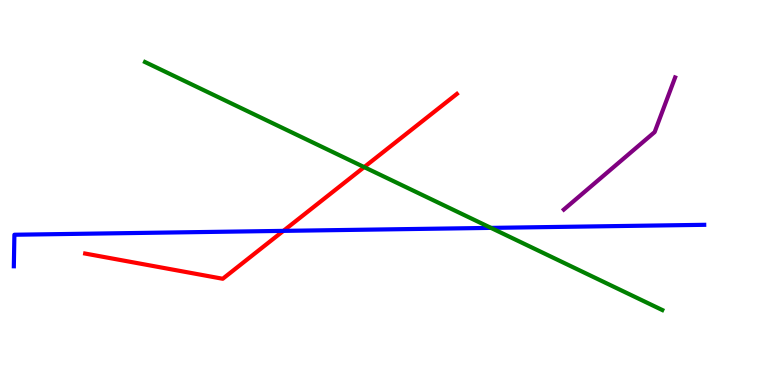[{'lines': ['blue', 'red'], 'intersections': [{'x': 3.66, 'y': 4.0}]}, {'lines': ['green', 'red'], 'intersections': [{'x': 4.7, 'y': 5.66}]}, {'lines': ['purple', 'red'], 'intersections': []}, {'lines': ['blue', 'green'], 'intersections': [{'x': 6.34, 'y': 4.08}]}, {'lines': ['blue', 'purple'], 'intersections': []}, {'lines': ['green', 'purple'], 'intersections': []}]